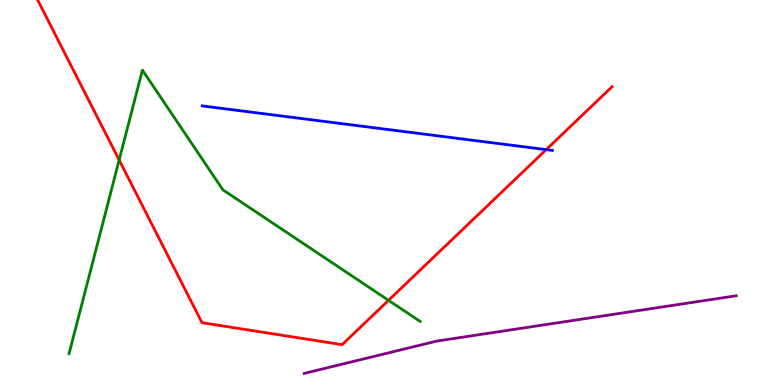[{'lines': ['blue', 'red'], 'intersections': [{'x': 7.05, 'y': 6.11}]}, {'lines': ['green', 'red'], 'intersections': [{'x': 1.54, 'y': 5.84}, {'x': 5.01, 'y': 2.2}]}, {'lines': ['purple', 'red'], 'intersections': []}, {'lines': ['blue', 'green'], 'intersections': []}, {'lines': ['blue', 'purple'], 'intersections': []}, {'lines': ['green', 'purple'], 'intersections': []}]